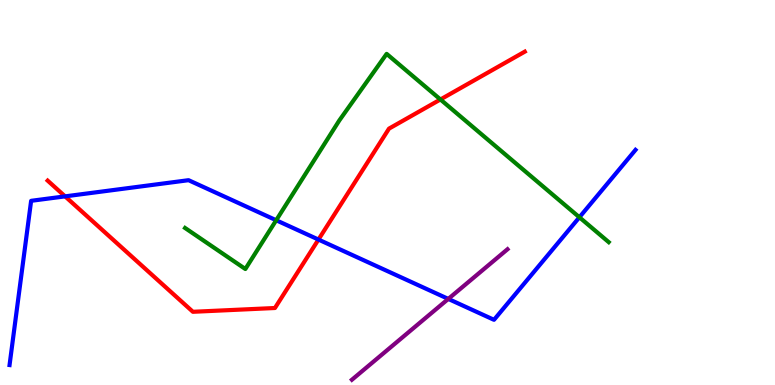[{'lines': ['blue', 'red'], 'intersections': [{'x': 0.84, 'y': 4.9}, {'x': 4.11, 'y': 3.78}]}, {'lines': ['green', 'red'], 'intersections': [{'x': 5.68, 'y': 7.42}]}, {'lines': ['purple', 'red'], 'intersections': []}, {'lines': ['blue', 'green'], 'intersections': [{'x': 3.56, 'y': 4.28}, {'x': 7.48, 'y': 4.36}]}, {'lines': ['blue', 'purple'], 'intersections': [{'x': 5.78, 'y': 2.24}]}, {'lines': ['green', 'purple'], 'intersections': []}]